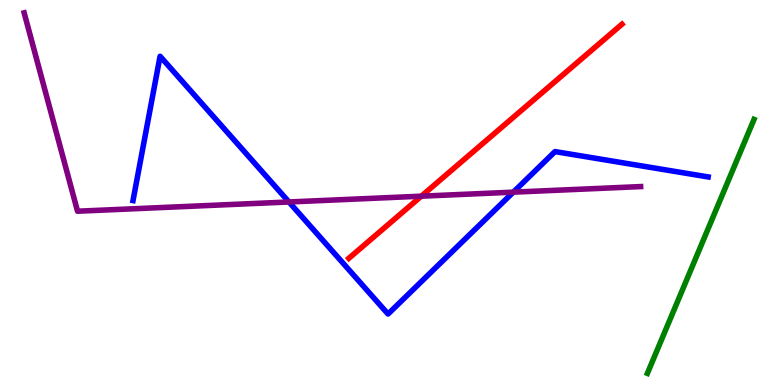[{'lines': ['blue', 'red'], 'intersections': []}, {'lines': ['green', 'red'], 'intersections': []}, {'lines': ['purple', 'red'], 'intersections': [{'x': 5.44, 'y': 4.9}]}, {'lines': ['blue', 'green'], 'intersections': []}, {'lines': ['blue', 'purple'], 'intersections': [{'x': 3.73, 'y': 4.75}, {'x': 6.62, 'y': 5.01}]}, {'lines': ['green', 'purple'], 'intersections': []}]